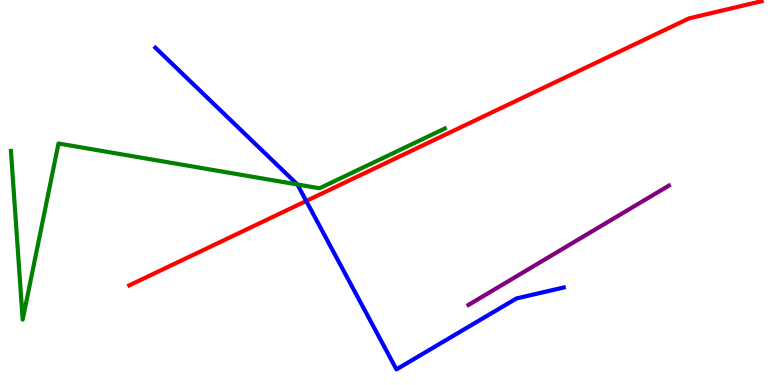[{'lines': ['blue', 'red'], 'intersections': [{'x': 3.95, 'y': 4.78}]}, {'lines': ['green', 'red'], 'intersections': []}, {'lines': ['purple', 'red'], 'intersections': []}, {'lines': ['blue', 'green'], 'intersections': [{'x': 3.84, 'y': 5.21}]}, {'lines': ['blue', 'purple'], 'intersections': []}, {'lines': ['green', 'purple'], 'intersections': []}]